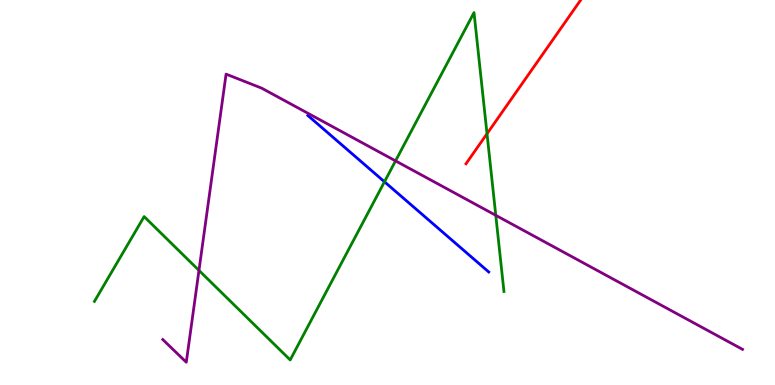[{'lines': ['blue', 'red'], 'intersections': []}, {'lines': ['green', 'red'], 'intersections': [{'x': 6.28, 'y': 6.53}]}, {'lines': ['purple', 'red'], 'intersections': []}, {'lines': ['blue', 'green'], 'intersections': [{'x': 4.96, 'y': 5.28}]}, {'lines': ['blue', 'purple'], 'intersections': []}, {'lines': ['green', 'purple'], 'intersections': [{'x': 2.57, 'y': 2.98}, {'x': 5.1, 'y': 5.82}, {'x': 6.4, 'y': 4.41}]}]